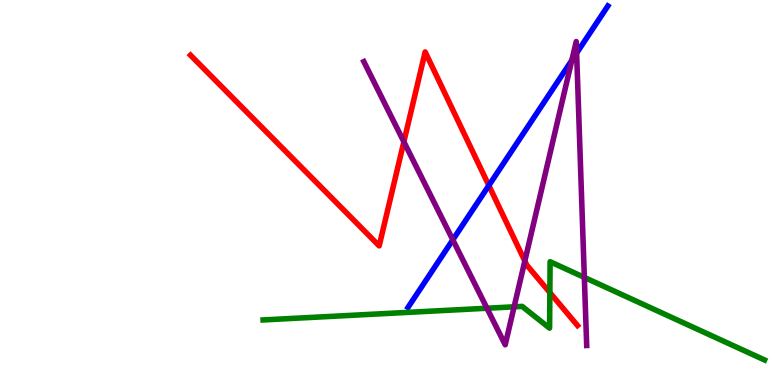[{'lines': ['blue', 'red'], 'intersections': [{'x': 6.31, 'y': 5.18}]}, {'lines': ['green', 'red'], 'intersections': [{'x': 7.09, 'y': 2.4}]}, {'lines': ['purple', 'red'], 'intersections': [{'x': 5.21, 'y': 6.32}, {'x': 6.77, 'y': 3.22}]}, {'lines': ['blue', 'green'], 'intersections': []}, {'lines': ['blue', 'purple'], 'intersections': [{'x': 5.84, 'y': 3.77}, {'x': 7.38, 'y': 8.43}, {'x': 7.44, 'y': 8.62}]}, {'lines': ['green', 'purple'], 'intersections': [{'x': 6.28, 'y': 1.99}, {'x': 6.63, 'y': 2.03}, {'x': 7.54, 'y': 2.79}]}]